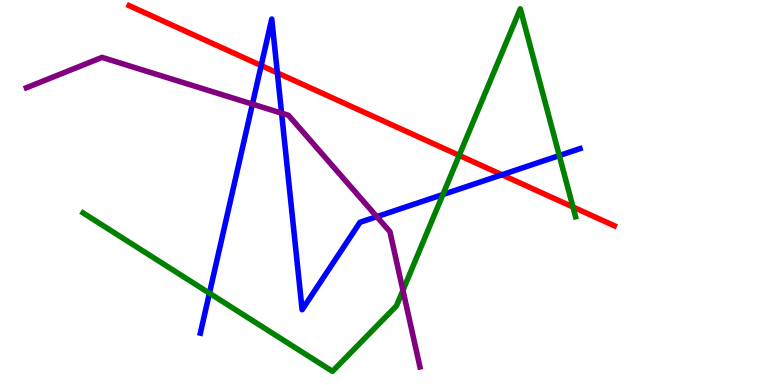[{'lines': ['blue', 'red'], 'intersections': [{'x': 3.37, 'y': 8.3}, {'x': 3.58, 'y': 8.11}, {'x': 6.48, 'y': 5.46}]}, {'lines': ['green', 'red'], 'intersections': [{'x': 5.93, 'y': 5.96}, {'x': 7.39, 'y': 4.62}]}, {'lines': ['purple', 'red'], 'intersections': []}, {'lines': ['blue', 'green'], 'intersections': [{'x': 2.7, 'y': 2.38}, {'x': 5.71, 'y': 4.95}, {'x': 7.22, 'y': 5.96}]}, {'lines': ['blue', 'purple'], 'intersections': [{'x': 3.26, 'y': 7.3}, {'x': 3.63, 'y': 7.06}, {'x': 4.86, 'y': 4.37}]}, {'lines': ['green', 'purple'], 'intersections': [{'x': 5.2, 'y': 2.46}]}]